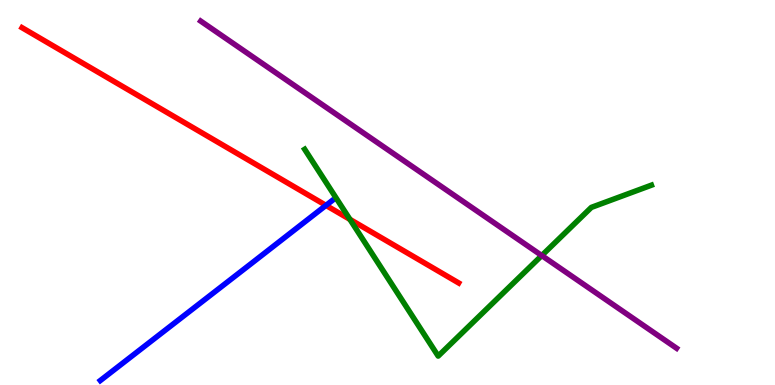[{'lines': ['blue', 'red'], 'intersections': [{'x': 4.21, 'y': 4.67}]}, {'lines': ['green', 'red'], 'intersections': [{'x': 4.52, 'y': 4.3}]}, {'lines': ['purple', 'red'], 'intersections': []}, {'lines': ['blue', 'green'], 'intersections': []}, {'lines': ['blue', 'purple'], 'intersections': []}, {'lines': ['green', 'purple'], 'intersections': [{'x': 6.99, 'y': 3.36}]}]